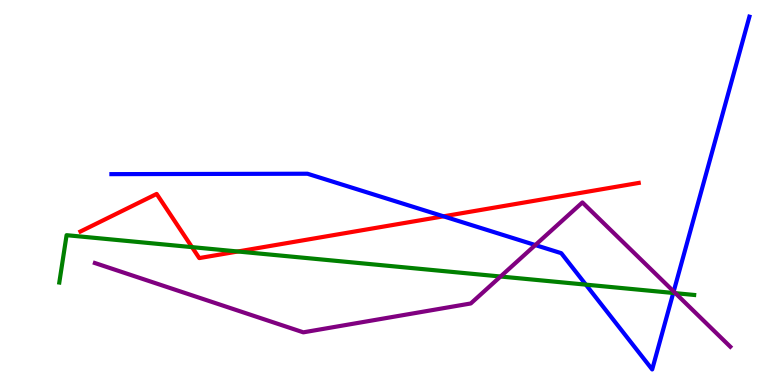[{'lines': ['blue', 'red'], 'intersections': [{'x': 5.72, 'y': 4.38}]}, {'lines': ['green', 'red'], 'intersections': [{'x': 2.48, 'y': 3.58}, {'x': 3.07, 'y': 3.47}]}, {'lines': ['purple', 'red'], 'intersections': []}, {'lines': ['blue', 'green'], 'intersections': [{'x': 7.56, 'y': 2.61}, {'x': 8.69, 'y': 2.39}]}, {'lines': ['blue', 'purple'], 'intersections': [{'x': 6.91, 'y': 3.63}, {'x': 8.69, 'y': 2.43}]}, {'lines': ['green', 'purple'], 'intersections': [{'x': 6.46, 'y': 2.82}, {'x': 8.71, 'y': 2.39}]}]